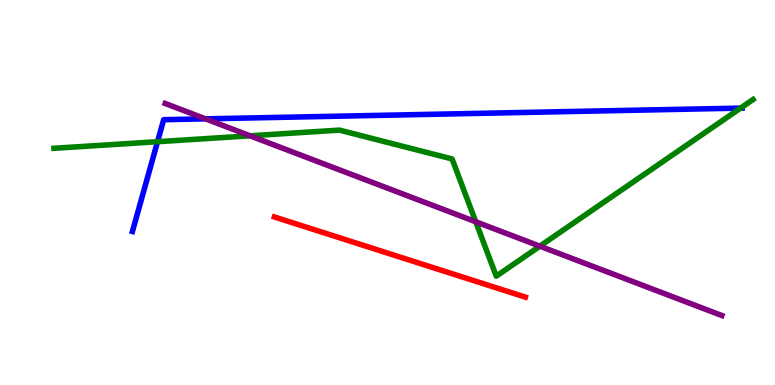[{'lines': ['blue', 'red'], 'intersections': []}, {'lines': ['green', 'red'], 'intersections': []}, {'lines': ['purple', 'red'], 'intersections': []}, {'lines': ['blue', 'green'], 'intersections': [{'x': 2.03, 'y': 6.32}, {'x': 9.56, 'y': 7.19}]}, {'lines': ['blue', 'purple'], 'intersections': [{'x': 2.65, 'y': 6.91}]}, {'lines': ['green', 'purple'], 'intersections': [{'x': 3.23, 'y': 6.47}, {'x': 6.14, 'y': 4.24}, {'x': 6.97, 'y': 3.61}]}]